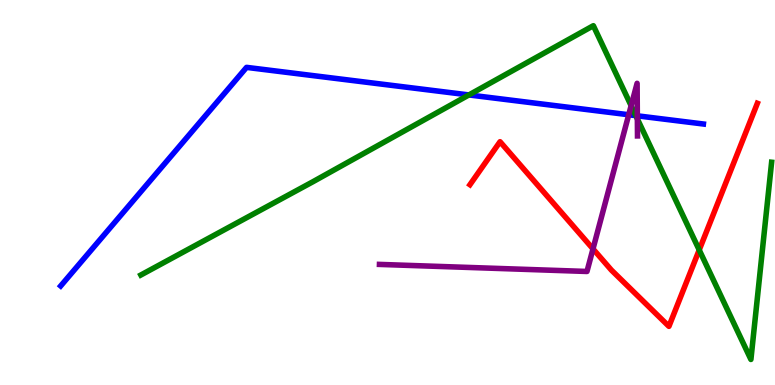[{'lines': ['blue', 'red'], 'intersections': []}, {'lines': ['green', 'red'], 'intersections': [{'x': 9.02, 'y': 3.51}]}, {'lines': ['purple', 'red'], 'intersections': [{'x': 7.65, 'y': 3.54}]}, {'lines': ['blue', 'green'], 'intersections': [{'x': 6.05, 'y': 7.53}, {'x': 8.2, 'y': 7.0}]}, {'lines': ['blue', 'purple'], 'intersections': [{'x': 8.11, 'y': 7.02}, {'x': 8.22, 'y': 6.99}]}, {'lines': ['green', 'purple'], 'intersections': [{'x': 8.14, 'y': 7.25}, {'x': 8.22, 'y': 6.91}]}]